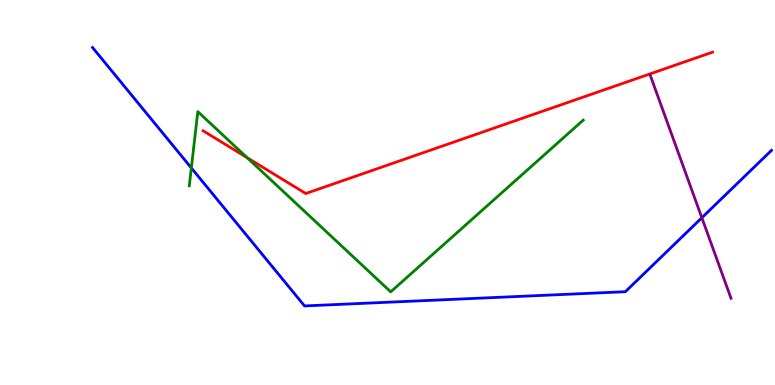[{'lines': ['blue', 'red'], 'intersections': []}, {'lines': ['green', 'red'], 'intersections': [{'x': 3.19, 'y': 5.91}]}, {'lines': ['purple', 'red'], 'intersections': []}, {'lines': ['blue', 'green'], 'intersections': [{'x': 2.47, 'y': 5.64}]}, {'lines': ['blue', 'purple'], 'intersections': [{'x': 9.06, 'y': 4.34}]}, {'lines': ['green', 'purple'], 'intersections': []}]